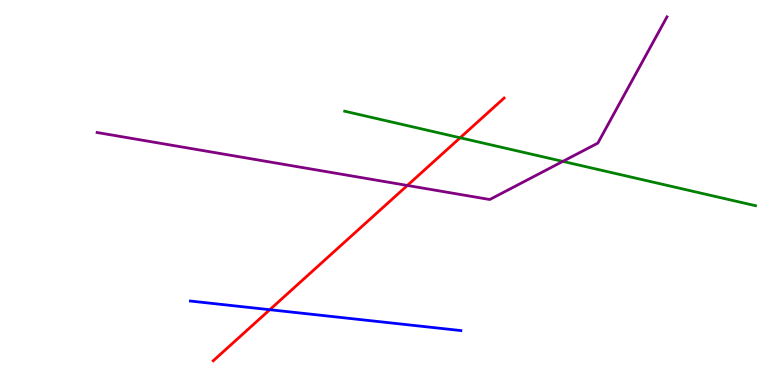[{'lines': ['blue', 'red'], 'intersections': [{'x': 3.48, 'y': 1.96}]}, {'lines': ['green', 'red'], 'intersections': [{'x': 5.94, 'y': 6.42}]}, {'lines': ['purple', 'red'], 'intersections': [{'x': 5.26, 'y': 5.18}]}, {'lines': ['blue', 'green'], 'intersections': []}, {'lines': ['blue', 'purple'], 'intersections': []}, {'lines': ['green', 'purple'], 'intersections': [{'x': 7.26, 'y': 5.81}]}]